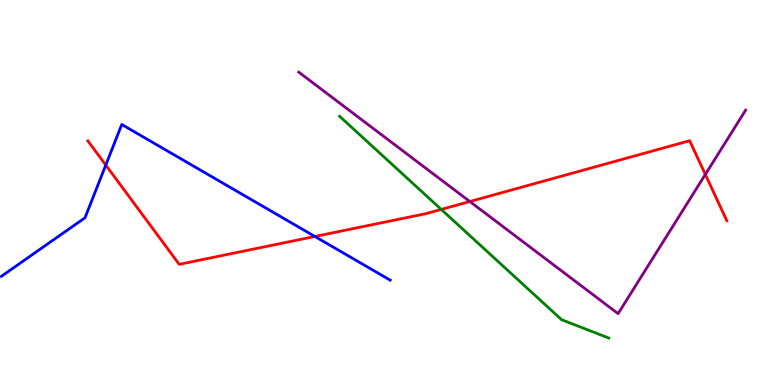[{'lines': ['blue', 'red'], 'intersections': [{'x': 1.36, 'y': 5.71}, {'x': 4.06, 'y': 3.86}]}, {'lines': ['green', 'red'], 'intersections': [{'x': 5.69, 'y': 4.56}]}, {'lines': ['purple', 'red'], 'intersections': [{'x': 6.06, 'y': 4.77}, {'x': 9.1, 'y': 5.47}]}, {'lines': ['blue', 'green'], 'intersections': []}, {'lines': ['blue', 'purple'], 'intersections': []}, {'lines': ['green', 'purple'], 'intersections': []}]